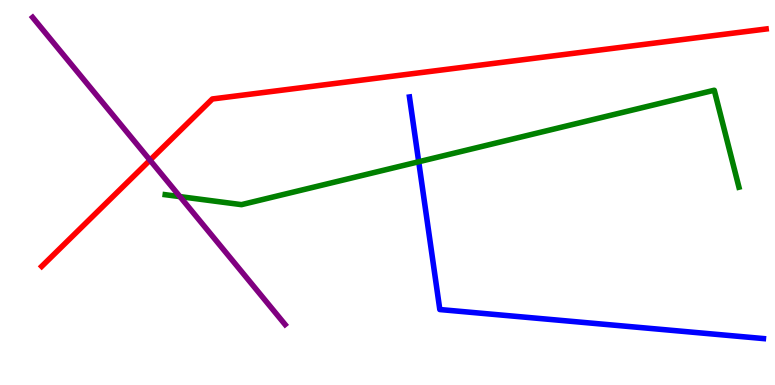[{'lines': ['blue', 'red'], 'intersections': []}, {'lines': ['green', 'red'], 'intersections': []}, {'lines': ['purple', 'red'], 'intersections': [{'x': 1.94, 'y': 5.84}]}, {'lines': ['blue', 'green'], 'intersections': [{'x': 5.4, 'y': 5.8}]}, {'lines': ['blue', 'purple'], 'intersections': []}, {'lines': ['green', 'purple'], 'intersections': [{'x': 2.32, 'y': 4.89}]}]